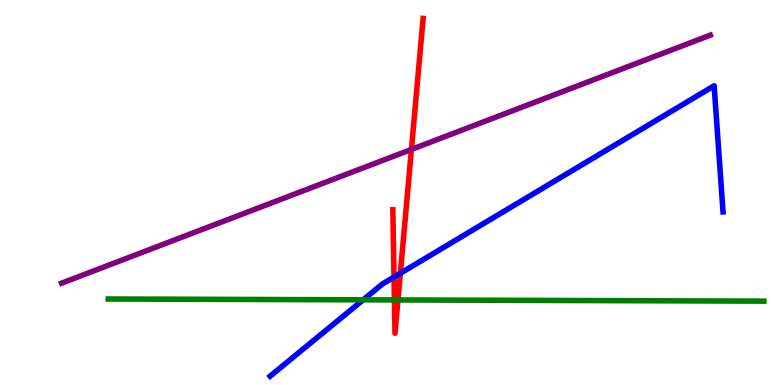[{'lines': ['blue', 'red'], 'intersections': [{'x': 5.08, 'y': 2.8}, {'x': 5.17, 'y': 2.9}]}, {'lines': ['green', 'red'], 'intersections': [{'x': 5.09, 'y': 2.21}, {'x': 5.14, 'y': 2.21}]}, {'lines': ['purple', 'red'], 'intersections': [{'x': 5.31, 'y': 6.12}]}, {'lines': ['blue', 'green'], 'intersections': [{'x': 4.69, 'y': 2.21}]}, {'lines': ['blue', 'purple'], 'intersections': []}, {'lines': ['green', 'purple'], 'intersections': []}]